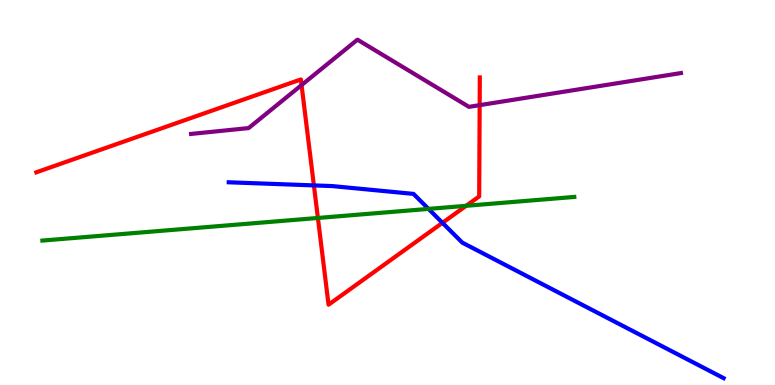[{'lines': ['blue', 'red'], 'intersections': [{'x': 4.05, 'y': 5.18}, {'x': 5.71, 'y': 4.21}]}, {'lines': ['green', 'red'], 'intersections': [{'x': 4.1, 'y': 4.34}, {'x': 6.01, 'y': 4.65}]}, {'lines': ['purple', 'red'], 'intersections': [{'x': 3.89, 'y': 7.79}, {'x': 6.19, 'y': 7.27}]}, {'lines': ['blue', 'green'], 'intersections': [{'x': 5.53, 'y': 4.57}]}, {'lines': ['blue', 'purple'], 'intersections': []}, {'lines': ['green', 'purple'], 'intersections': []}]